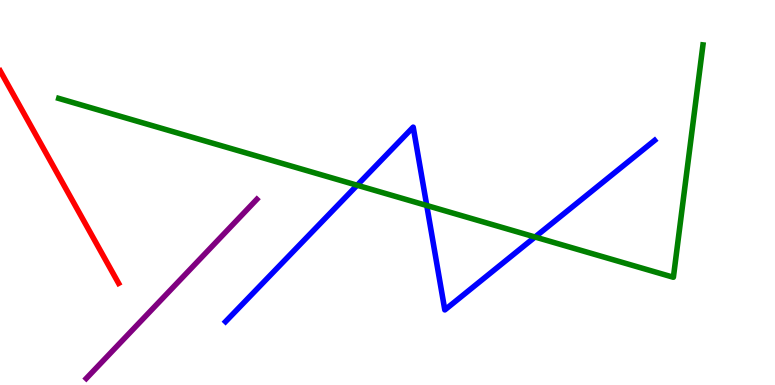[{'lines': ['blue', 'red'], 'intersections': []}, {'lines': ['green', 'red'], 'intersections': []}, {'lines': ['purple', 'red'], 'intersections': []}, {'lines': ['blue', 'green'], 'intersections': [{'x': 4.61, 'y': 5.19}, {'x': 5.51, 'y': 4.66}, {'x': 6.9, 'y': 3.84}]}, {'lines': ['blue', 'purple'], 'intersections': []}, {'lines': ['green', 'purple'], 'intersections': []}]